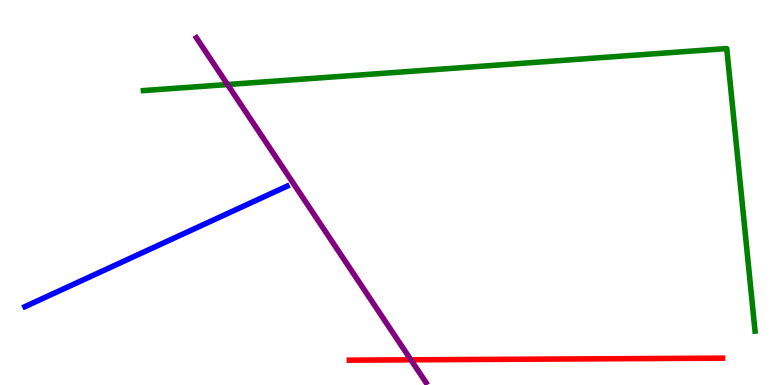[{'lines': ['blue', 'red'], 'intersections': []}, {'lines': ['green', 'red'], 'intersections': []}, {'lines': ['purple', 'red'], 'intersections': [{'x': 5.3, 'y': 0.654}]}, {'lines': ['blue', 'green'], 'intersections': []}, {'lines': ['blue', 'purple'], 'intersections': []}, {'lines': ['green', 'purple'], 'intersections': [{'x': 2.94, 'y': 7.8}]}]